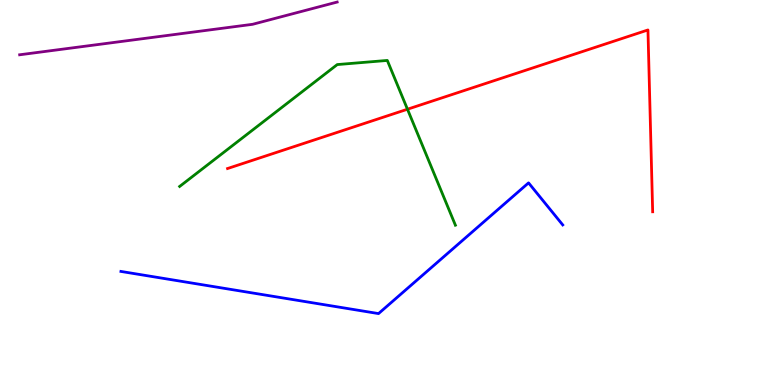[{'lines': ['blue', 'red'], 'intersections': []}, {'lines': ['green', 'red'], 'intersections': [{'x': 5.26, 'y': 7.16}]}, {'lines': ['purple', 'red'], 'intersections': []}, {'lines': ['blue', 'green'], 'intersections': []}, {'lines': ['blue', 'purple'], 'intersections': []}, {'lines': ['green', 'purple'], 'intersections': []}]